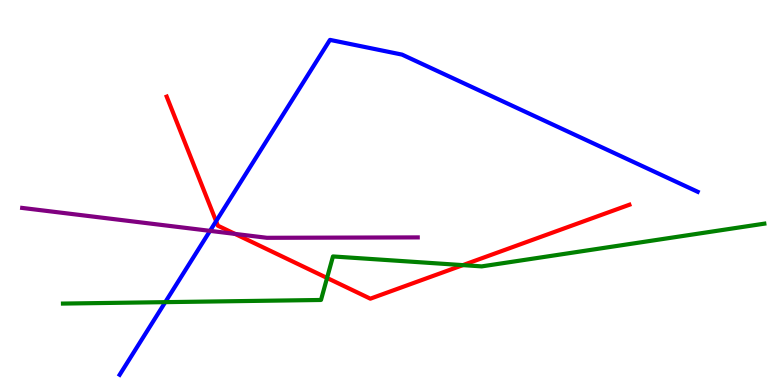[{'lines': ['blue', 'red'], 'intersections': [{'x': 2.79, 'y': 4.26}]}, {'lines': ['green', 'red'], 'intersections': [{'x': 4.22, 'y': 2.78}, {'x': 5.97, 'y': 3.11}]}, {'lines': ['purple', 'red'], 'intersections': [{'x': 3.03, 'y': 3.92}]}, {'lines': ['blue', 'green'], 'intersections': [{'x': 2.13, 'y': 2.15}]}, {'lines': ['blue', 'purple'], 'intersections': [{'x': 2.71, 'y': 4.0}]}, {'lines': ['green', 'purple'], 'intersections': []}]